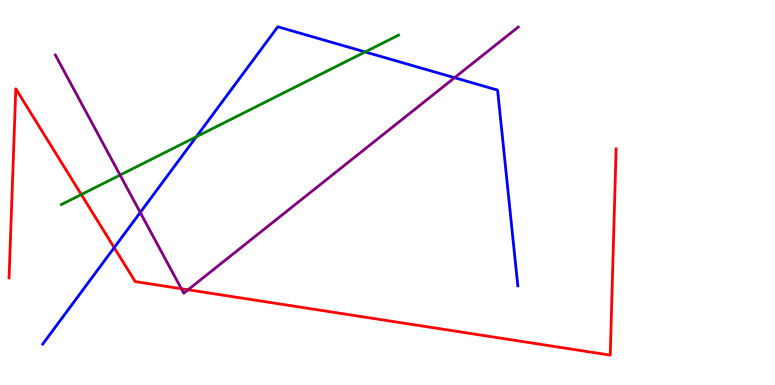[{'lines': ['blue', 'red'], 'intersections': [{'x': 1.47, 'y': 3.57}]}, {'lines': ['green', 'red'], 'intersections': [{'x': 1.05, 'y': 4.95}]}, {'lines': ['purple', 'red'], 'intersections': [{'x': 2.34, 'y': 2.5}, {'x': 2.43, 'y': 2.47}]}, {'lines': ['blue', 'green'], 'intersections': [{'x': 2.53, 'y': 6.45}, {'x': 4.71, 'y': 8.65}]}, {'lines': ['blue', 'purple'], 'intersections': [{'x': 1.81, 'y': 4.48}, {'x': 5.87, 'y': 7.98}]}, {'lines': ['green', 'purple'], 'intersections': [{'x': 1.55, 'y': 5.45}]}]